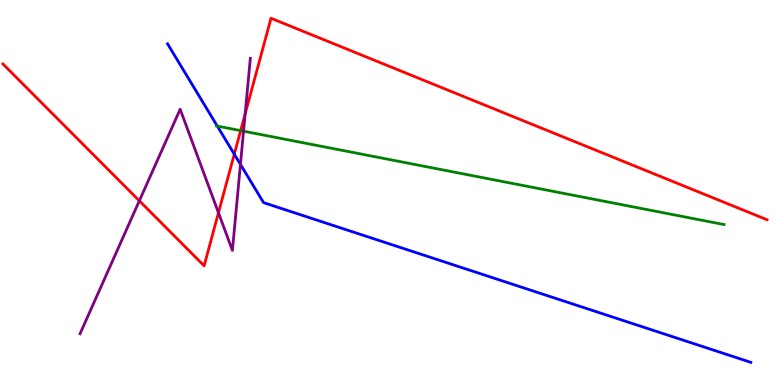[{'lines': ['blue', 'red'], 'intersections': [{'x': 3.02, 'y': 6.0}]}, {'lines': ['green', 'red'], 'intersections': [{'x': 3.11, 'y': 6.61}]}, {'lines': ['purple', 'red'], 'intersections': [{'x': 1.8, 'y': 4.78}, {'x': 2.82, 'y': 4.47}, {'x': 3.16, 'y': 7.04}]}, {'lines': ['blue', 'green'], 'intersections': [{'x': 2.8, 'y': 6.73}]}, {'lines': ['blue', 'purple'], 'intersections': [{'x': 3.1, 'y': 5.73}]}, {'lines': ['green', 'purple'], 'intersections': [{'x': 3.14, 'y': 6.59}]}]